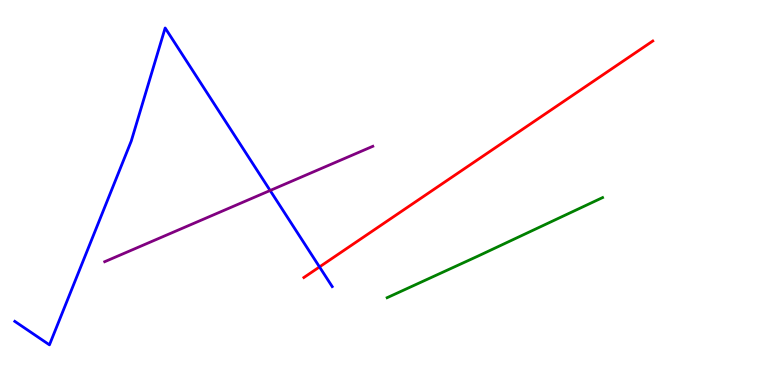[{'lines': ['blue', 'red'], 'intersections': [{'x': 4.12, 'y': 3.07}]}, {'lines': ['green', 'red'], 'intersections': []}, {'lines': ['purple', 'red'], 'intersections': []}, {'lines': ['blue', 'green'], 'intersections': []}, {'lines': ['blue', 'purple'], 'intersections': [{'x': 3.49, 'y': 5.05}]}, {'lines': ['green', 'purple'], 'intersections': []}]